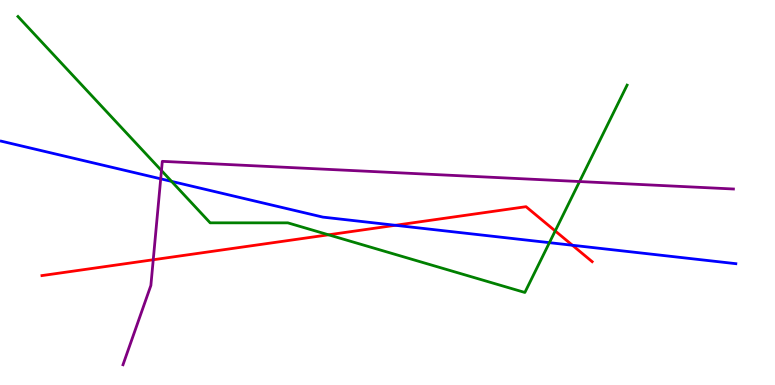[{'lines': ['blue', 'red'], 'intersections': [{'x': 5.1, 'y': 4.15}, {'x': 7.39, 'y': 3.63}]}, {'lines': ['green', 'red'], 'intersections': [{'x': 4.24, 'y': 3.9}, {'x': 7.16, 'y': 4.0}]}, {'lines': ['purple', 'red'], 'intersections': [{'x': 1.98, 'y': 3.25}]}, {'lines': ['blue', 'green'], 'intersections': [{'x': 2.21, 'y': 5.29}, {'x': 7.09, 'y': 3.7}]}, {'lines': ['blue', 'purple'], 'intersections': [{'x': 2.07, 'y': 5.36}]}, {'lines': ['green', 'purple'], 'intersections': [{'x': 2.08, 'y': 5.57}, {'x': 7.48, 'y': 5.28}]}]